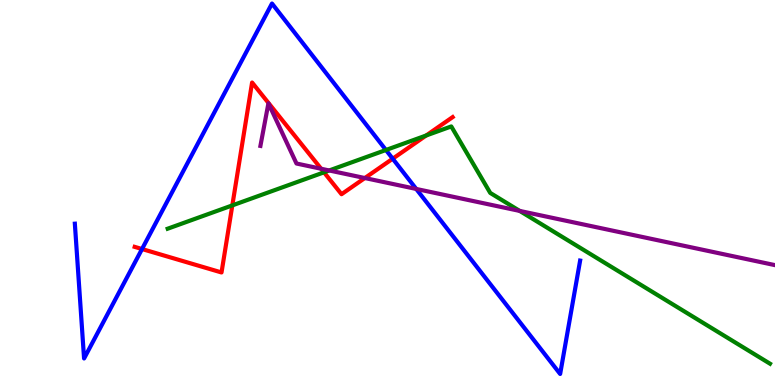[{'lines': ['blue', 'red'], 'intersections': [{'x': 1.83, 'y': 3.53}, {'x': 5.07, 'y': 5.88}]}, {'lines': ['green', 'red'], 'intersections': [{'x': 3.0, 'y': 4.67}, {'x': 4.18, 'y': 5.52}, {'x': 5.5, 'y': 6.48}]}, {'lines': ['purple', 'red'], 'intersections': [{'x': 4.14, 'y': 5.62}, {'x': 4.71, 'y': 5.38}]}, {'lines': ['blue', 'green'], 'intersections': [{'x': 4.98, 'y': 6.1}]}, {'lines': ['blue', 'purple'], 'intersections': [{'x': 5.37, 'y': 5.09}]}, {'lines': ['green', 'purple'], 'intersections': [{'x': 4.25, 'y': 5.57}, {'x': 6.71, 'y': 4.52}]}]